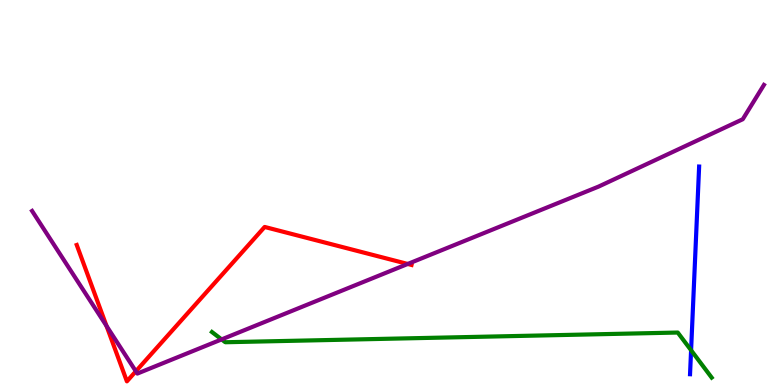[{'lines': ['blue', 'red'], 'intersections': []}, {'lines': ['green', 'red'], 'intersections': []}, {'lines': ['purple', 'red'], 'intersections': [{'x': 1.37, 'y': 1.53}, {'x': 1.75, 'y': 0.356}, {'x': 5.26, 'y': 3.14}]}, {'lines': ['blue', 'green'], 'intersections': [{'x': 8.92, 'y': 0.903}]}, {'lines': ['blue', 'purple'], 'intersections': []}, {'lines': ['green', 'purple'], 'intersections': [{'x': 2.86, 'y': 1.18}]}]